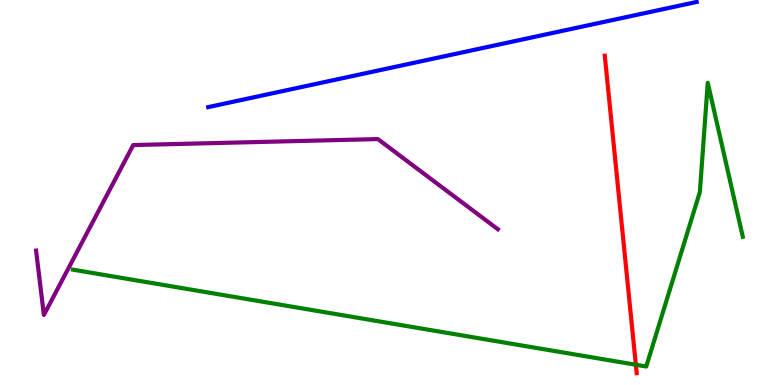[{'lines': ['blue', 'red'], 'intersections': []}, {'lines': ['green', 'red'], 'intersections': [{'x': 8.2, 'y': 0.526}]}, {'lines': ['purple', 'red'], 'intersections': []}, {'lines': ['blue', 'green'], 'intersections': []}, {'lines': ['blue', 'purple'], 'intersections': []}, {'lines': ['green', 'purple'], 'intersections': []}]